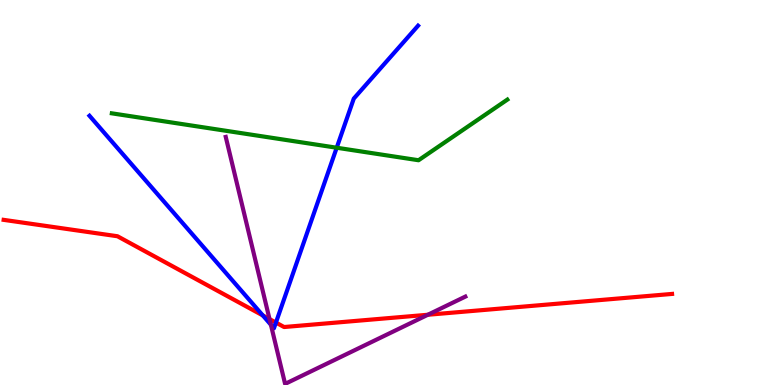[{'lines': ['blue', 'red'], 'intersections': [{'x': 3.39, 'y': 1.81}, {'x': 3.56, 'y': 1.62}]}, {'lines': ['green', 'red'], 'intersections': []}, {'lines': ['purple', 'red'], 'intersections': [{'x': 3.48, 'y': 1.71}, {'x': 5.52, 'y': 1.82}]}, {'lines': ['blue', 'green'], 'intersections': [{'x': 4.34, 'y': 6.16}]}, {'lines': ['blue', 'purple'], 'intersections': [{'x': 3.5, 'y': 1.56}]}, {'lines': ['green', 'purple'], 'intersections': []}]